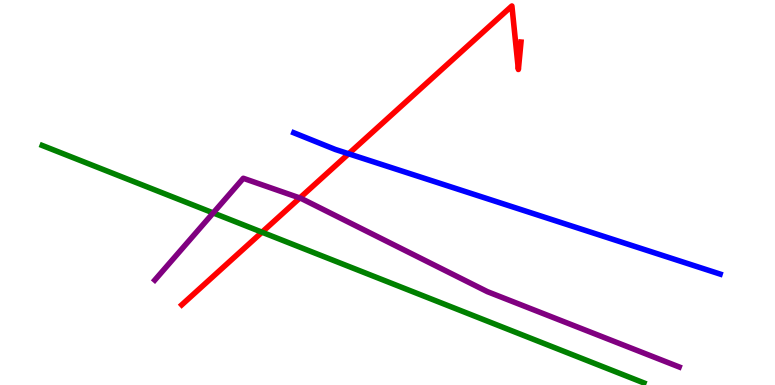[{'lines': ['blue', 'red'], 'intersections': [{'x': 4.5, 'y': 6.01}]}, {'lines': ['green', 'red'], 'intersections': [{'x': 3.38, 'y': 3.97}]}, {'lines': ['purple', 'red'], 'intersections': [{'x': 3.87, 'y': 4.86}]}, {'lines': ['blue', 'green'], 'intersections': []}, {'lines': ['blue', 'purple'], 'intersections': []}, {'lines': ['green', 'purple'], 'intersections': [{'x': 2.75, 'y': 4.47}]}]